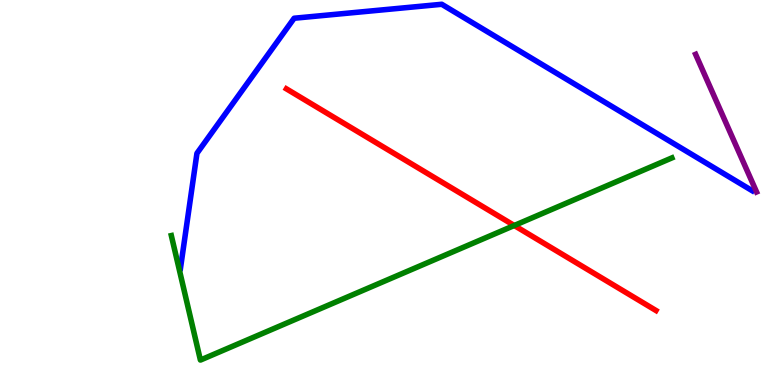[{'lines': ['blue', 'red'], 'intersections': []}, {'lines': ['green', 'red'], 'intersections': [{'x': 6.64, 'y': 4.14}]}, {'lines': ['purple', 'red'], 'intersections': []}, {'lines': ['blue', 'green'], 'intersections': []}, {'lines': ['blue', 'purple'], 'intersections': []}, {'lines': ['green', 'purple'], 'intersections': []}]